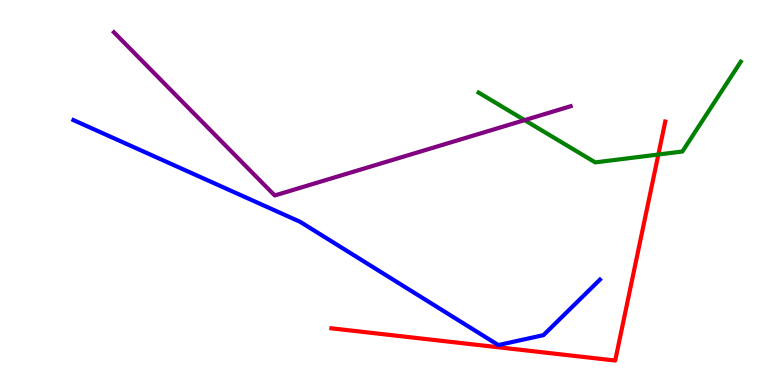[{'lines': ['blue', 'red'], 'intersections': []}, {'lines': ['green', 'red'], 'intersections': [{'x': 8.49, 'y': 5.99}]}, {'lines': ['purple', 'red'], 'intersections': []}, {'lines': ['blue', 'green'], 'intersections': []}, {'lines': ['blue', 'purple'], 'intersections': []}, {'lines': ['green', 'purple'], 'intersections': [{'x': 6.77, 'y': 6.88}]}]